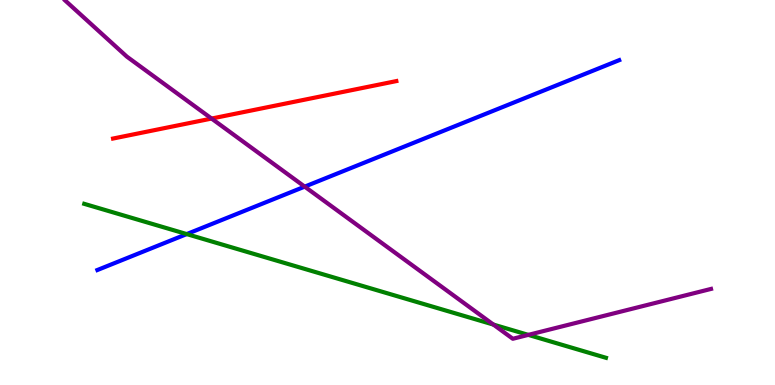[{'lines': ['blue', 'red'], 'intersections': []}, {'lines': ['green', 'red'], 'intersections': []}, {'lines': ['purple', 'red'], 'intersections': [{'x': 2.73, 'y': 6.92}]}, {'lines': ['blue', 'green'], 'intersections': [{'x': 2.41, 'y': 3.92}]}, {'lines': ['blue', 'purple'], 'intersections': [{'x': 3.93, 'y': 5.15}]}, {'lines': ['green', 'purple'], 'intersections': [{'x': 6.37, 'y': 1.57}, {'x': 6.82, 'y': 1.3}]}]